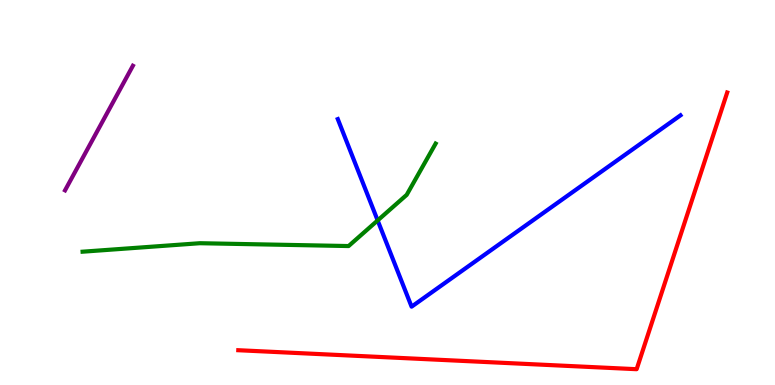[{'lines': ['blue', 'red'], 'intersections': []}, {'lines': ['green', 'red'], 'intersections': []}, {'lines': ['purple', 'red'], 'intersections': []}, {'lines': ['blue', 'green'], 'intersections': [{'x': 4.87, 'y': 4.27}]}, {'lines': ['blue', 'purple'], 'intersections': []}, {'lines': ['green', 'purple'], 'intersections': []}]